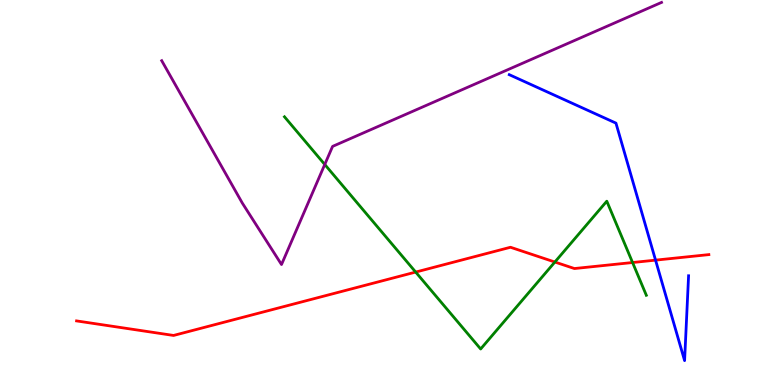[{'lines': ['blue', 'red'], 'intersections': [{'x': 8.46, 'y': 3.24}]}, {'lines': ['green', 'red'], 'intersections': [{'x': 5.36, 'y': 2.93}, {'x': 7.16, 'y': 3.19}, {'x': 8.16, 'y': 3.18}]}, {'lines': ['purple', 'red'], 'intersections': []}, {'lines': ['blue', 'green'], 'intersections': []}, {'lines': ['blue', 'purple'], 'intersections': []}, {'lines': ['green', 'purple'], 'intersections': [{'x': 4.19, 'y': 5.73}]}]